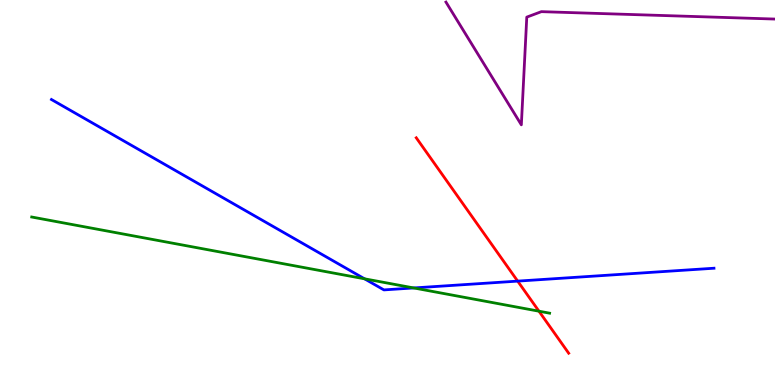[{'lines': ['blue', 'red'], 'intersections': [{'x': 6.68, 'y': 2.7}]}, {'lines': ['green', 'red'], 'intersections': [{'x': 6.95, 'y': 1.92}]}, {'lines': ['purple', 'red'], 'intersections': []}, {'lines': ['blue', 'green'], 'intersections': [{'x': 4.7, 'y': 2.76}, {'x': 5.34, 'y': 2.52}]}, {'lines': ['blue', 'purple'], 'intersections': []}, {'lines': ['green', 'purple'], 'intersections': []}]